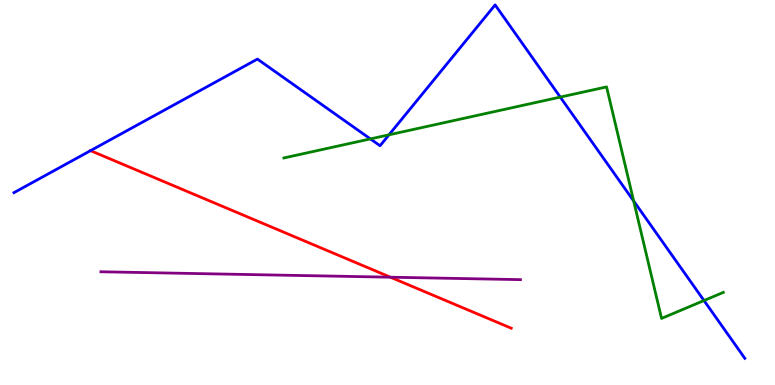[{'lines': ['blue', 'red'], 'intersections': [{'x': 1.17, 'y': 6.09}]}, {'lines': ['green', 'red'], 'intersections': []}, {'lines': ['purple', 'red'], 'intersections': [{'x': 5.04, 'y': 2.8}]}, {'lines': ['blue', 'green'], 'intersections': [{'x': 4.78, 'y': 6.39}, {'x': 5.02, 'y': 6.5}, {'x': 7.23, 'y': 7.48}, {'x': 8.18, 'y': 4.78}, {'x': 9.08, 'y': 2.19}]}, {'lines': ['blue', 'purple'], 'intersections': []}, {'lines': ['green', 'purple'], 'intersections': []}]